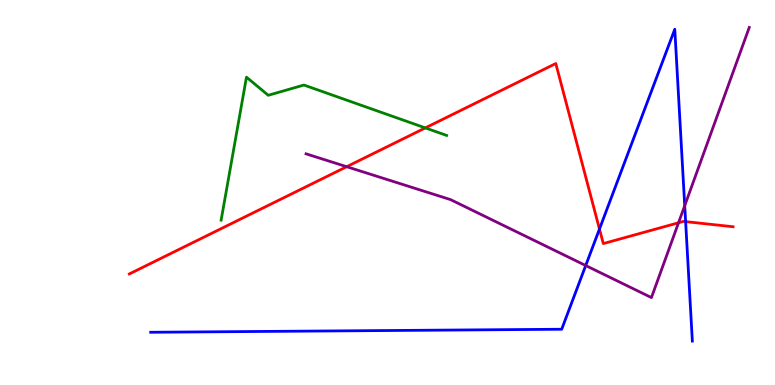[{'lines': ['blue', 'red'], 'intersections': [{'x': 7.74, 'y': 4.05}, {'x': 8.85, 'y': 4.24}]}, {'lines': ['green', 'red'], 'intersections': [{'x': 5.49, 'y': 6.68}]}, {'lines': ['purple', 'red'], 'intersections': [{'x': 4.47, 'y': 5.67}, {'x': 8.76, 'y': 4.21}]}, {'lines': ['blue', 'green'], 'intersections': []}, {'lines': ['blue', 'purple'], 'intersections': [{'x': 7.56, 'y': 3.1}, {'x': 8.84, 'y': 4.66}]}, {'lines': ['green', 'purple'], 'intersections': []}]